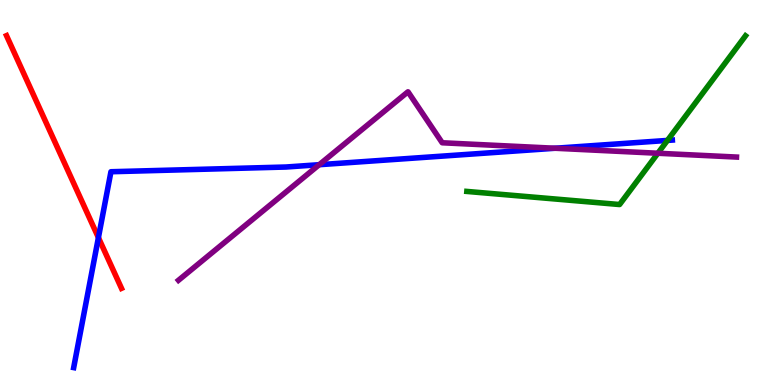[{'lines': ['blue', 'red'], 'intersections': [{'x': 1.27, 'y': 3.83}]}, {'lines': ['green', 'red'], 'intersections': []}, {'lines': ['purple', 'red'], 'intersections': []}, {'lines': ['blue', 'green'], 'intersections': [{'x': 8.61, 'y': 6.35}]}, {'lines': ['blue', 'purple'], 'intersections': [{'x': 4.12, 'y': 5.72}, {'x': 7.16, 'y': 6.15}]}, {'lines': ['green', 'purple'], 'intersections': [{'x': 8.49, 'y': 6.02}]}]